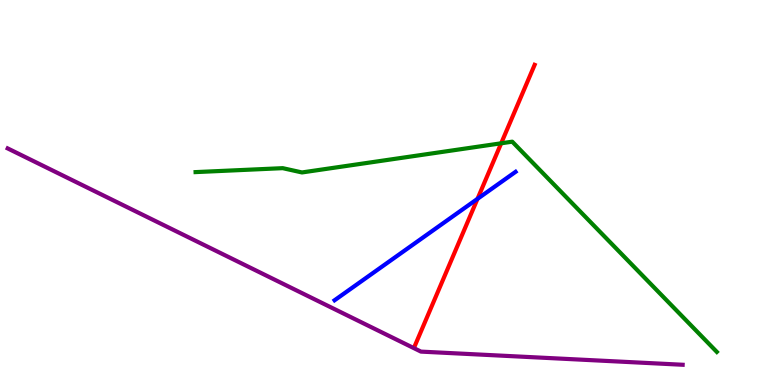[{'lines': ['blue', 'red'], 'intersections': [{'x': 6.16, 'y': 4.83}]}, {'lines': ['green', 'red'], 'intersections': [{'x': 6.47, 'y': 6.28}]}, {'lines': ['purple', 'red'], 'intersections': []}, {'lines': ['blue', 'green'], 'intersections': []}, {'lines': ['blue', 'purple'], 'intersections': []}, {'lines': ['green', 'purple'], 'intersections': []}]